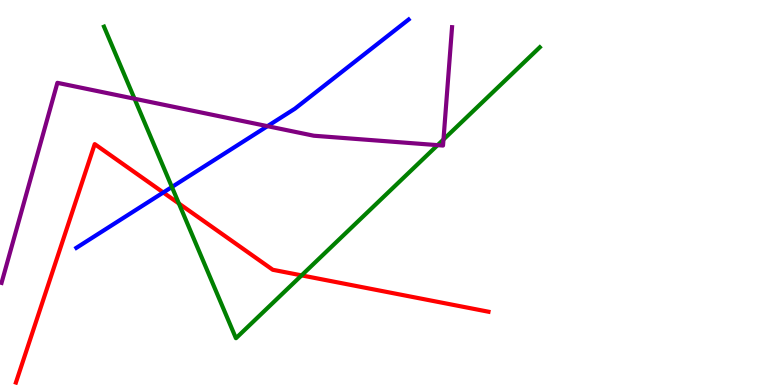[{'lines': ['blue', 'red'], 'intersections': [{'x': 2.11, 'y': 5.0}]}, {'lines': ['green', 'red'], 'intersections': [{'x': 2.31, 'y': 4.71}, {'x': 3.89, 'y': 2.85}]}, {'lines': ['purple', 'red'], 'intersections': []}, {'lines': ['blue', 'green'], 'intersections': [{'x': 2.22, 'y': 5.14}]}, {'lines': ['blue', 'purple'], 'intersections': [{'x': 3.45, 'y': 6.72}]}, {'lines': ['green', 'purple'], 'intersections': [{'x': 1.74, 'y': 7.44}, {'x': 5.65, 'y': 6.23}, {'x': 5.72, 'y': 6.38}]}]